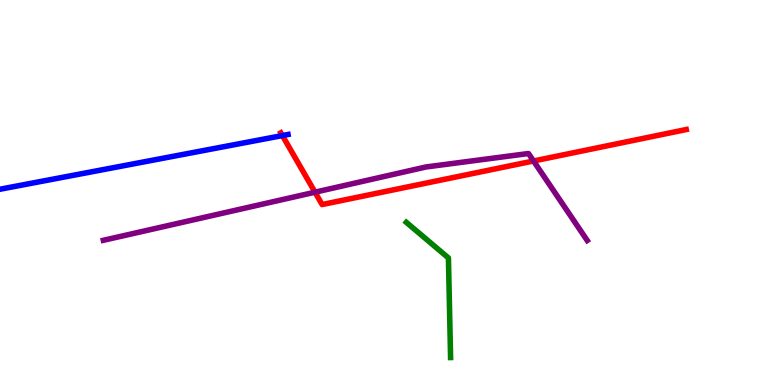[{'lines': ['blue', 'red'], 'intersections': [{'x': 3.64, 'y': 6.48}]}, {'lines': ['green', 'red'], 'intersections': []}, {'lines': ['purple', 'red'], 'intersections': [{'x': 4.06, 'y': 5.01}, {'x': 6.88, 'y': 5.82}]}, {'lines': ['blue', 'green'], 'intersections': []}, {'lines': ['blue', 'purple'], 'intersections': []}, {'lines': ['green', 'purple'], 'intersections': []}]